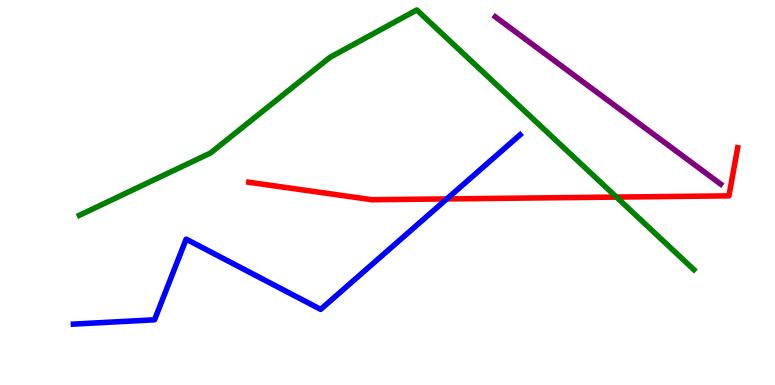[{'lines': ['blue', 'red'], 'intersections': [{'x': 5.77, 'y': 4.83}]}, {'lines': ['green', 'red'], 'intersections': [{'x': 7.95, 'y': 4.88}]}, {'lines': ['purple', 'red'], 'intersections': []}, {'lines': ['blue', 'green'], 'intersections': []}, {'lines': ['blue', 'purple'], 'intersections': []}, {'lines': ['green', 'purple'], 'intersections': []}]